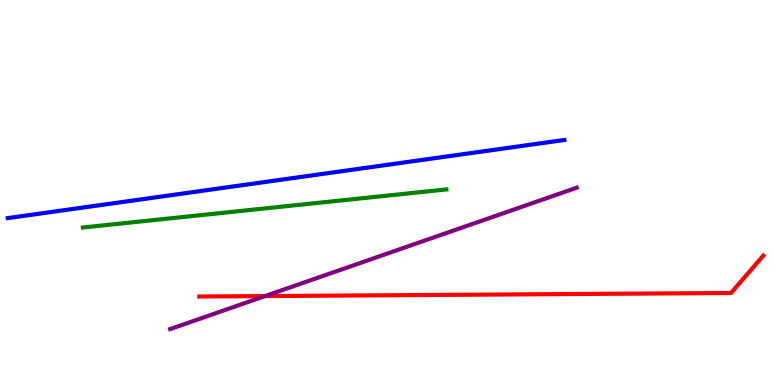[{'lines': ['blue', 'red'], 'intersections': []}, {'lines': ['green', 'red'], 'intersections': []}, {'lines': ['purple', 'red'], 'intersections': [{'x': 3.42, 'y': 2.31}]}, {'lines': ['blue', 'green'], 'intersections': []}, {'lines': ['blue', 'purple'], 'intersections': []}, {'lines': ['green', 'purple'], 'intersections': []}]